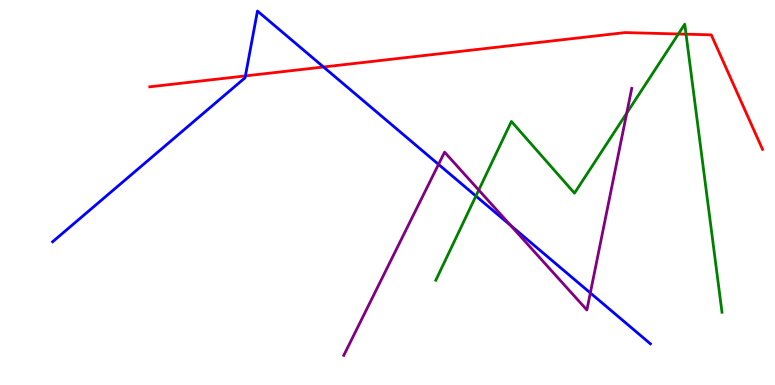[{'lines': ['blue', 'red'], 'intersections': [{'x': 3.17, 'y': 8.03}, {'x': 4.17, 'y': 8.26}]}, {'lines': ['green', 'red'], 'intersections': [{'x': 8.75, 'y': 9.12}, {'x': 8.85, 'y': 9.11}]}, {'lines': ['purple', 'red'], 'intersections': []}, {'lines': ['blue', 'green'], 'intersections': [{'x': 6.14, 'y': 4.91}]}, {'lines': ['blue', 'purple'], 'intersections': [{'x': 5.66, 'y': 5.73}, {'x': 6.59, 'y': 4.14}, {'x': 7.62, 'y': 2.39}]}, {'lines': ['green', 'purple'], 'intersections': [{'x': 6.18, 'y': 5.06}, {'x': 8.09, 'y': 7.06}]}]